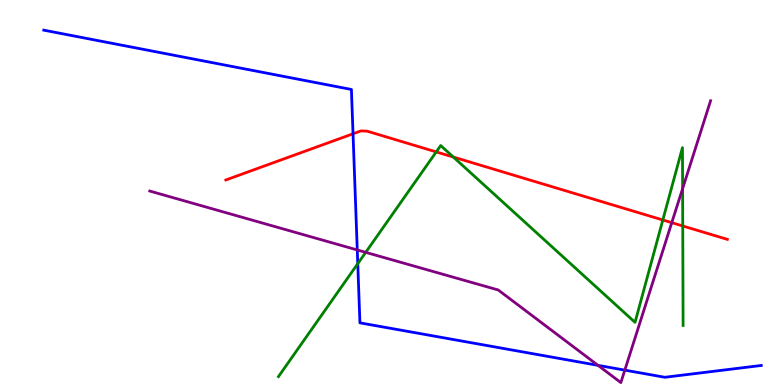[{'lines': ['blue', 'red'], 'intersections': [{'x': 4.56, 'y': 6.53}]}, {'lines': ['green', 'red'], 'intersections': [{'x': 5.63, 'y': 6.05}, {'x': 5.85, 'y': 5.92}, {'x': 8.55, 'y': 4.29}, {'x': 8.81, 'y': 4.13}]}, {'lines': ['purple', 'red'], 'intersections': [{'x': 8.67, 'y': 4.22}]}, {'lines': ['blue', 'green'], 'intersections': [{'x': 4.62, 'y': 3.15}]}, {'lines': ['blue', 'purple'], 'intersections': [{'x': 4.61, 'y': 3.51}, {'x': 7.72, 'y': 0.51}, {'x': 8.06, 'y': 0.386}]}, {'lines': ['green', 'purple'], 'intersections': [{'x': 4.72, 'y': 3.45}, {'x': 8.81, 'y': 5.1}]}]